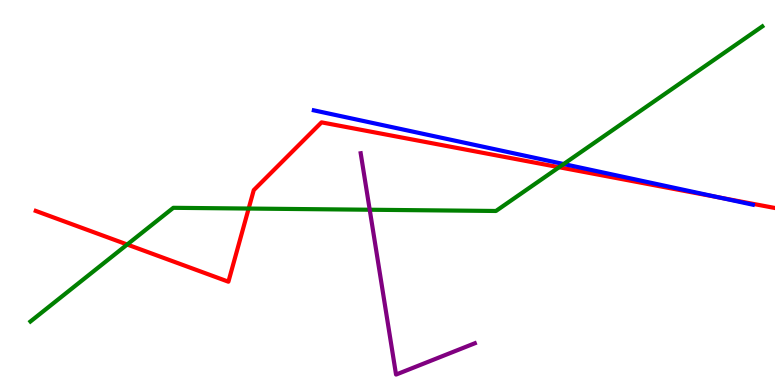[{'lines': ['blue', 'red'], 'intersections': [{'x': 9.28, 'y': 4.87}]}, {'lines': ['green', 'red'], 'intersections': [{'x': 1.64, 'y': 3.65}, {'x': 3.21, 'y': 4.58}, {'x': 7.21, 'y': 5.66}]}, {'lines': ['purple', 'red'], 'intersections': []}, {'lines': ['blue', 'green'], 'intersections': [{'x': 7.27, 'y': 5.74}]}, {'lines': ['blue', 'purple'], 'intersections': []}, {'lines': ['green', 'purple'], 'intersections': [{'x': 4.77, 'y': 4.55}]}]